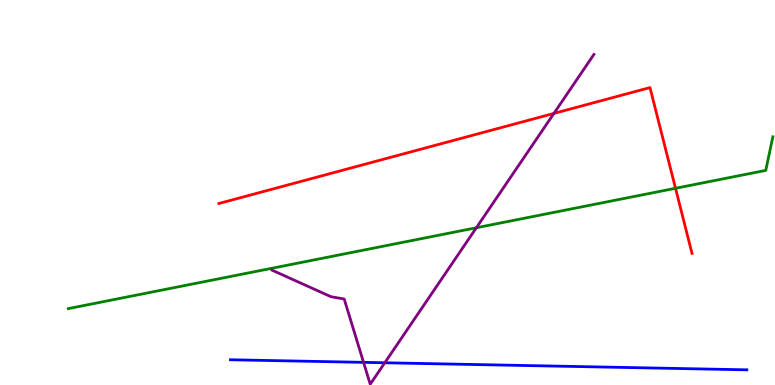[{'lines': ['blue', 'red'], 'intersections': []}, {'lines': ['green', 'red'], 'intersections': [{'x': 8.72, 'y': 5.11}]}, {'lines': ['purple', 'red'], 'intersections': [{'x': 7.15, 'y': 7.05}]}, {'lines': ['blue', 'green'], 'intersections': []}, {'lines': ['blue', 'purple'], 'intersections': [{'x': 4.69, 'y': 0.588}, {'x': 4.97, 'y': 0.577}]}, {'lines': ['green', 'purple'], 'intersections': [{'x': 6.15, 'y': 4.08}]}]